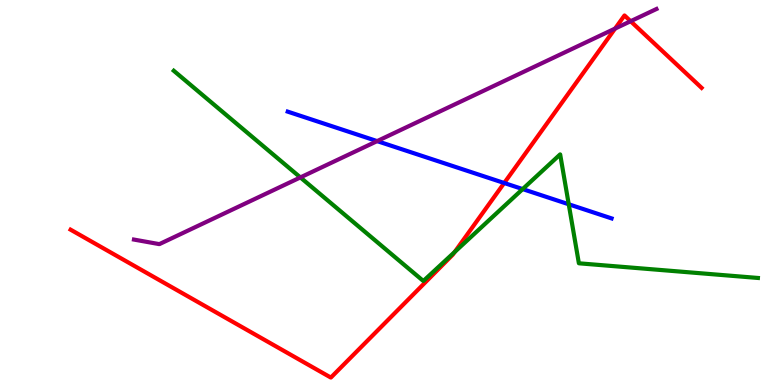[{'lines': ['blue', 'red'], 'intersections': [{'x': 6.51, 'y': 5.25}]}, {'lines': ['green', 'red'], 'intersections': [{'x': 5.87, 'y': 3.45}]}, {'lines': ['purple', 'red'], 'intersections': [{'x': 7.94, 'y': 9.26}, {'x': 8.14, 'y': 9.45}]}, {'lines': ['blue', 'green'], 'intersections': [{'x': 6.74, 'y': 5.09}, {'x': 7.34, 'y': 4.69}]}, {'lines': ['blue', 'purple'], 'intersections': [{'x': 4.87, 'y': 6.33}]}, {'lines': ['green', 'purple'], 'intersections': [{'x': 3.88, 'y': 5.39}]}]